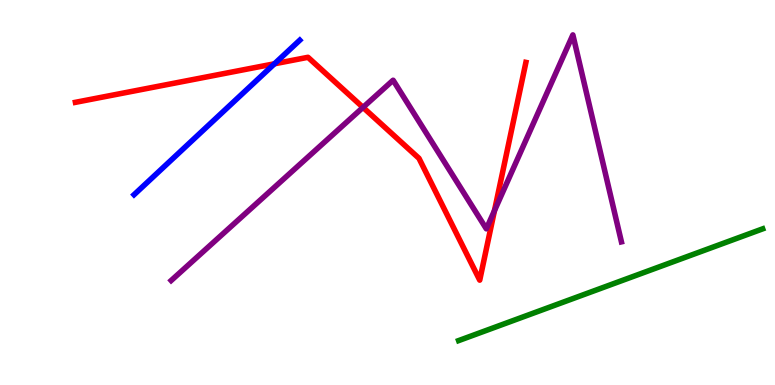[{'lines': ['blue', 'red'], 'intersections': [{'x': 3.54, 'y': 8.34}]}, {'lines': ['green', 'red'], 'intersections': []}, {'lines': ['purple', 'red'], 'intersections': [{'x': 4.68, 'y': 7.21}, {'x': 6.38, 'y': 4.53}]}, {'lines': ['blue', 'green'], 'intersections': []}, {'lines': ['blue', 'purple'], 'intersections': []}, {'lines': ['green', 'purple'], 'intersections': []}]